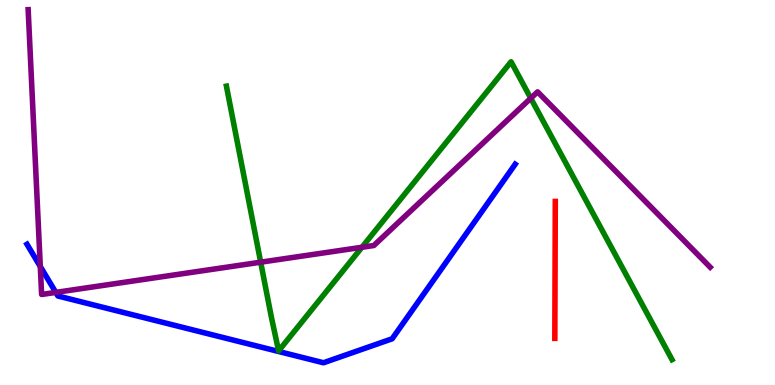[{'lines': ['blue', 'red'], 'intersections': []}, {'lines': ['green', 'red'], 'intersections': []}, {'lines': ['purple', 'red'], 'intersections': []}, {'lines': ['blue', 'green'], 'intersections': []}, {'lines': ['blue', 'purple'], 'intersections': [{'x': 0.52, 'y': 3.08}, {'x': 0.72, 'y': 2.41}]}, {'lines': ['green', 'purple'], 'intersections': [{'x': 3.36, 'y': 3.19}, {'x': 4.67, 'y': 3.58}, {'x': 6.85, 'y': 7.45}]}]